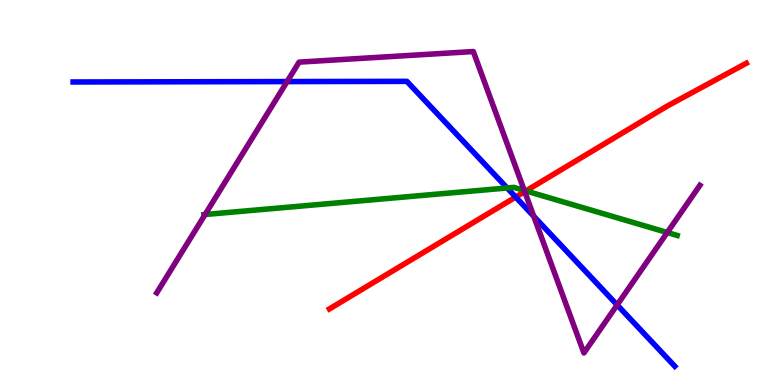[{'lines': ['blue', 'red'], 'intersections': [{'x': 6.65, 'y': 4.88}]}, {'lines': ['green', 'red'], 'intersections': [{'x': 6.79, 'y': 5.04}]}, {'lines': ['purple', 'red'], 'intersections': [{'x': 6.77, 'y': 5.02}]}, {'lines': ['blue', 'green'], 'intersections': [{'x': 6.54, 'y': 5.12}]}, {'lines': ['blue', 'purple'], 'intersections': [{'x': 3.7, 'y': 7.88}, {'x': 6.89, 'y': 4.38}, {'x': 7.96, 'y': 2.08}]}, {'lines': ['green', 'purple'], 'intersections': [{'x': 2.65, 'y': 4.43}, {'x': 6.76, 'y': 5.05}, {'x': 8.61, 'y': 3.96}]}]